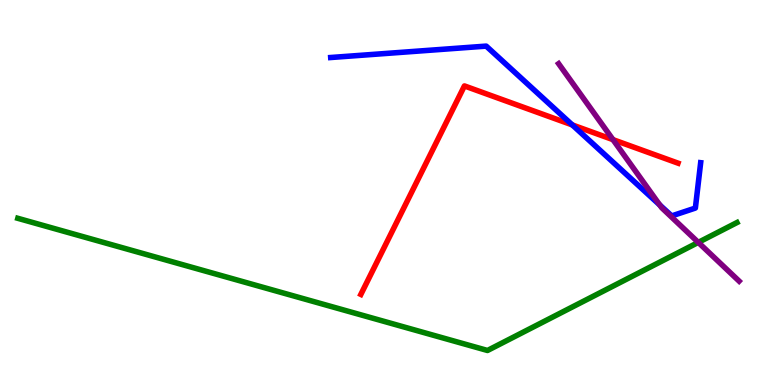[{'lines': ['blue', 'red'], 'intersections': [{'x': 7.38, 'y': 6.76}]}, {'lines': ['green', 'red'], 'intersections': []}, {'lines': ['purple', 'red'], 'intersections': [{'x': 7.91, 'y': 6.37}]}, {'lines': ['blue', 'green'], 'intersections': []}, {'lines': ['blue', 'purple'], 'intersections': [{'x': 8.51, 'y': 4.68}]}, {'lines': ['green', 'purple'], 'intersections': [{'x': 9.01, 'y': 3.7}]}]